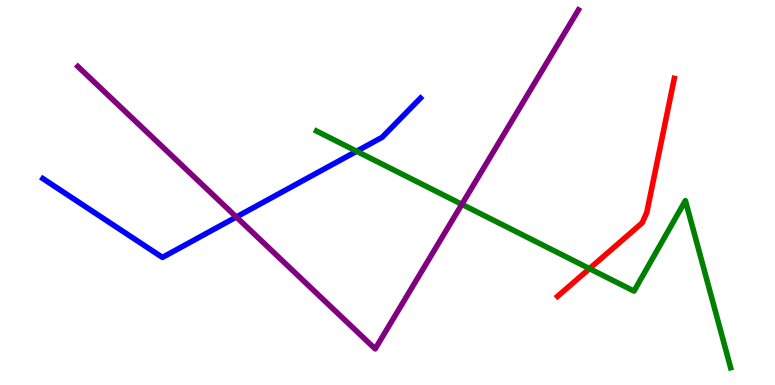[{'lines': ['blue', 'red'], 'intersections': []}, {'lines': ['green', 'red'], 'intersections': [{'x': 7.61, 'y': 3.02}]}, {'lines': ['purple', 'red'], 'intersections': []}, {'lines': ['blue', 'green'], 'intersections': [{'x': 4.6, 'y': 6.07}]}, {'lines': ['blue', 'purple'], 'intersections': [{'x': 3.05, 'y': 4.36}]}, {'lines': ['green', 'purple'], 'intersections': [{'x': 5.96, 'y': 4.69}]}]